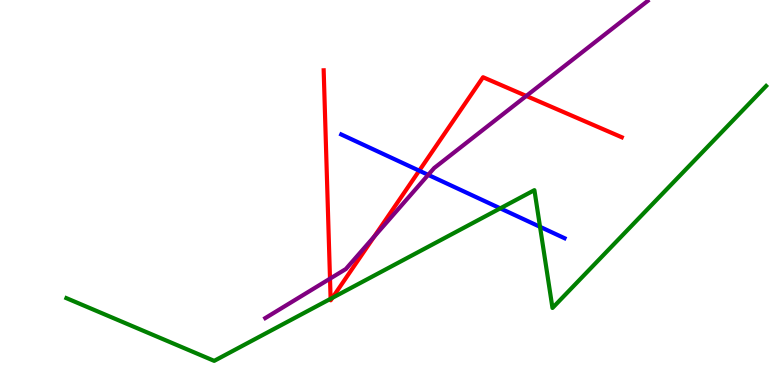[{'lines': ['blue', 'red'], 'intersections': [{'x': 5.41, 'y': 5.57}]}, {'lines': ['green', 'red'], 'intersections': [{'x': 4.27, 'y': 2.24}, {'x': 4.29, 'y': 2.26}]}, {'lines': ['purple', 'red'], 'intersections': [{'x': 4.26, 'y': 2.76}, {'x': 4.83, 'y': 3.85}, {'x': 6.79, 'y': 7.51}]}, {'lines': ['blue', 'green'], 'intersections': [{'x': 6.46, 'y': 4.59}, {'x': 6.97, 'y': 4.11}]}, {'lines': ['blue', 'purple'], 'intersections': [{'x': 5.53, 'y': 5.46}]}, {'lines': ['green', 'purple'], 'intersections': []}]